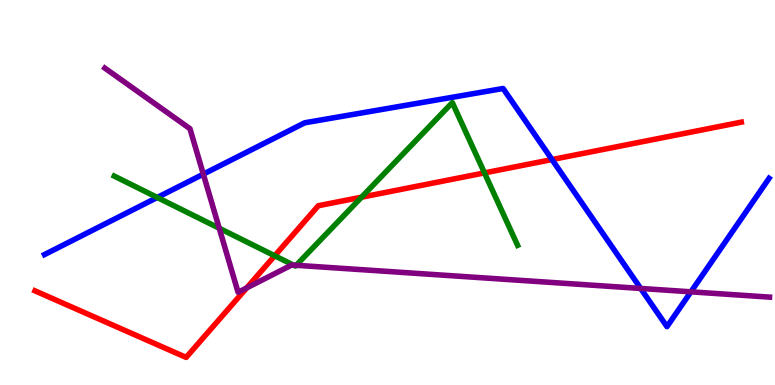[{'lines': ['blue', 'red'], 'intersections': [{'x': 7.12, 'y': 5.86}]}, {'lines': ['green', 'red'], 'intersections': [{'x': 3.54, 'y': 3.36}, {'x': 4.66, 'y': 4.88}, {'x': 6.25, 'y': 5.51}]}, {'lines': ['purple', 'red'], 'intersections': [{'x': 3.18, 'y': 2.52}]}, {'lines': ['blue', 'green'], 'intersections': [{'x': 2.03, 'y': 4.87}]}, {'lines': ['blue', 'purple'], 'intersections': [{'x': 2.62, 'y': 5.48}, {'x': 8.27, 'y': 2.51}, {'x': 8.92, 'y': 2.42}]}, {'lines': ['green', 'purple'], 'intersections': [{'x': 2.83, 'y': 4.07}, {'x': 3.79, 'y': 3.11}, {'x': 3.82, 'y': 3.11}]}]